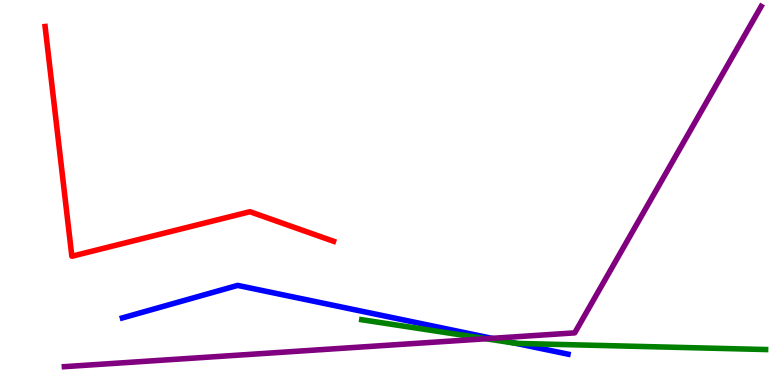[{'lines': ['blue', 'red'], 'intersections': []}, {'lines': ['green', 'red'], 'intersections': []}, {'lines': ['purple', 'red'], 'intersections': []}, {'lines': ['blue', 'green'], 'intersections': [{'x': 6.66, 'y': 1.08}]}, {'lines': ['blue', 'purple'], 'intersections': [{'x': 6.35, 'y': 1.21}]}, {'lines': ['green', 'purple'], 'intersections': [{'x': 6.27, 'y': 1.2}]}]